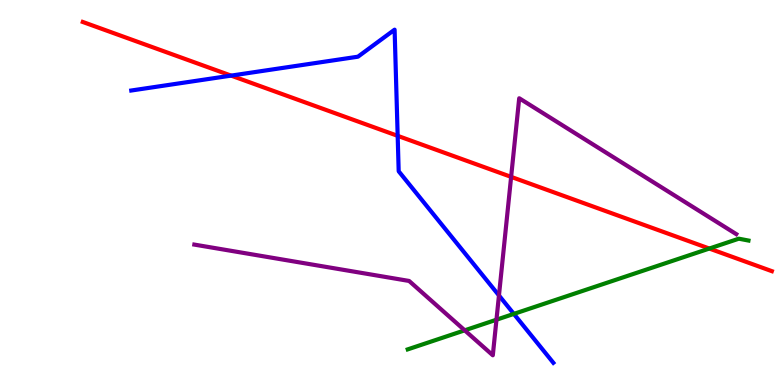[{'lines': ['blue', 'red'], 'intersections': [{'x': 2.98, 'y': 8.04}, {'x': 5.13, 'y': 6.47}]}, {'lines': ['green', 'red'], 'intersections': [{'x': 9.15, 'y': 3.54}]}, {'lines': ['purple', 'red'], 'intersections': [{'x': 6.6, 'y': 5.41}]}, {'lines': ['blue', 'green'], 'intersections': [{'x': 6.63, 'y': 1.85}]}, {'lines': ['blue', 'purple'], 'intersections': [{'x': 6.44, 'y': 2.33}]}, {'lines': ['green', 'purple'], 'intersections': [{'x': 6.0, 'y': 1.42}, {'x': 6.41, 'y': 1.7}]}]